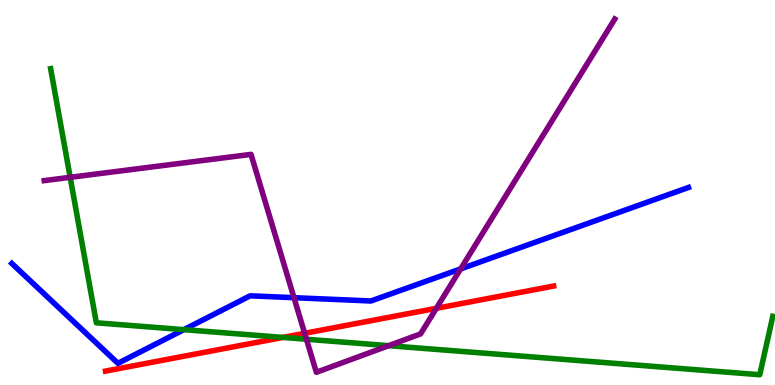[{'lines': ['blue', 'red'], 'intersections': []}, {'lines': ['green', 'red'], 'intersections': [{'x': 3.65, 'y': 1.24}]}, {'lines': ['purple', 'red'], 'intersections': [{'x': 3.93, 'y': 1.34}, {'x': 5.63, 'y': 1.99}]}, {'lines': ['blue', 'green'], 'intersections': [{'x': 2.37, 'y': 1.44}]}, {'lines': ['blue', 'purple'], 'intersections': [{'x': 3.79, 'y': 2.27}, {'x': 5.94, 'y': 3.02}]}, {'lines': ['green', 'purple'], 'intersections': [{'x': 0.906, 'y': 5.39}, {'x': 3.95, 'y': 1.19}, {'x': 5.01, 'y': 1.02}]}]